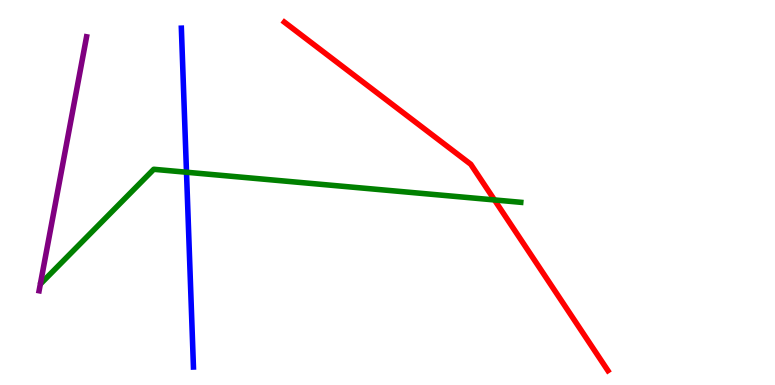[{'lines': ['blue', 'red'], 'intersections': []}, {'lines': ['green', 'red'], 'intersections': [{'x': 6.38, 'y': 4.81}]}, {'lines': ['purple', 'red'], 'intersections': []}, {'lines': ['blue', 'green'], 'intersections': [{'x': 2.41, 'y': 5.53}]}, {'lines': ['blue', 'purple'], 'intersections': []}, {'lines': ['green', 'purple'], 'intersections': []}]